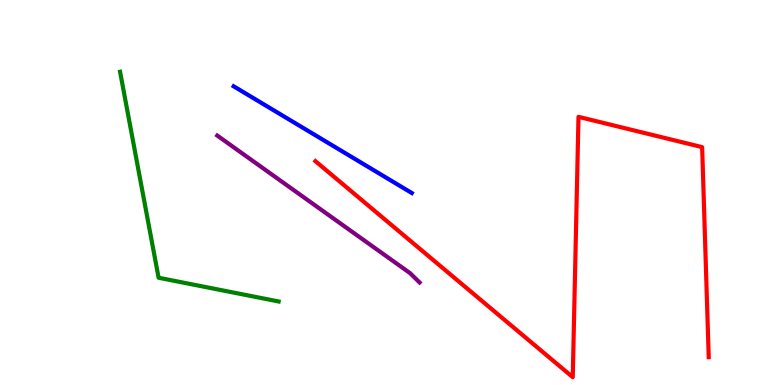[{'lines': ['blue', 'red'], 'intersections': []}, {'lines': ['green', 'red'], 'intersections': []}, {'lines': ['purple', 'red'], 'intersections': []}, {'lines': ['blue', 'green'], 'intersections': []}, {'lines': ['blue', 'purple'], 'intersections': []}, {'lines': ['green', 'purple'], 'intersections': []}]